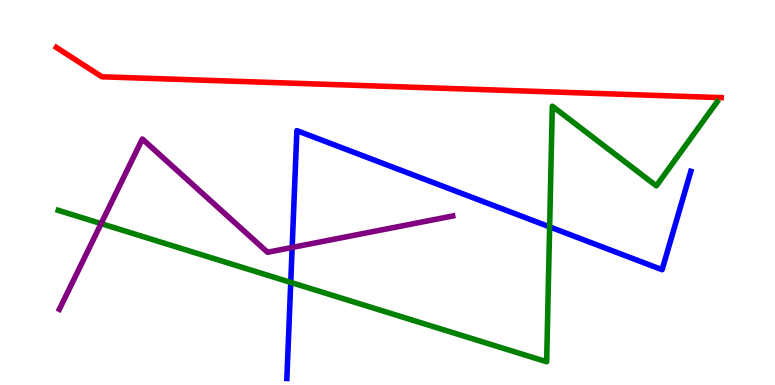[{'lines': ['blue', 'red'], 'intersections': []}, {'lines': ['green', 'red'], 'intersections': []}, {'lines': ['purple', 'red'], 'intersections': []}, {'lines': ['blue', 'green'], 'intersections': [{'x': 3.75, 'y': 2.66}, {'x': 7.09, 'y': 4.11}]}, {'lines': ['blue', 'purple'], 'intersections': [{'x': 3.77, 'y': 3.57}]}, {'lines': ['green', 'purple'], 'intersections': [{'x': 1.3, 'y': 4.19}]}]